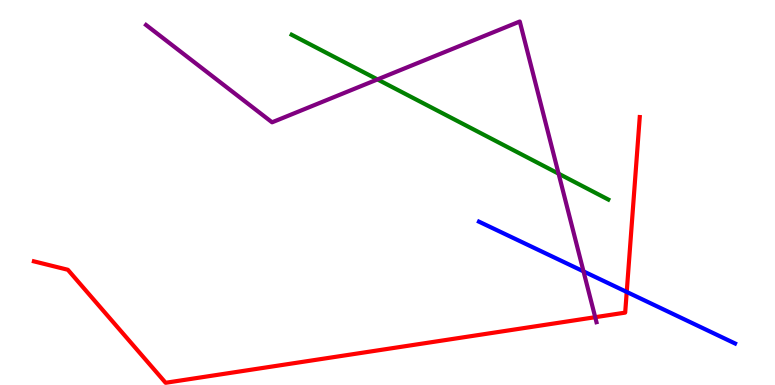[{'lines': ['blue', 'red'], 'intersections': [{'x': 8.09, 'y': 2.42}]}, {'lines': ['green', 'red'], 'intersections': []}, {'lines': ['purple', 'red'], 'intersections': [{'x': 7.68, 'y': 1.76}]}, {'lines': ['blue', 'green'], 'intersections': []}, {'lines': ['blue', 'purple'], 'intersections': [{'x': 7.53, 'y': 2.95}]}, {'lines': ['green', 'purple'], 'intersections': [{'x': 4.87, 'y': 7.94}, {'x': 7.21, 'y': 5.49}]}]